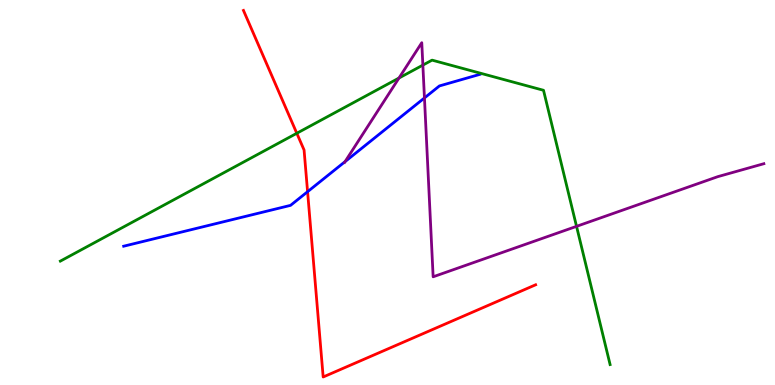[{'lines': ['blue', 'red'], 'intersections': [{'x': 3.97, 'y': 5.02}]}, {'lines': ['green', 'red'], 'intersections': [{'x': 3.83, 'y': 6.54}]}, {'lines': ['purple', 'red'], 'intersections': []}, {'lines': ['blue', 'green'], 'intersections': []}, {'lines': ['blue', 'purple'], 'intersections': [{'x': 4.45, 'y': 5.8}, {'x': 5.48, 'y': 7.46}]}, {'lines': ['green', 'purple'], 'intersections': [{'x': 5.15, 'y': 7.97}, {'x': 5.46, 'y': 8.31}, {'x': 7.44, 'y': 4.12}]}]